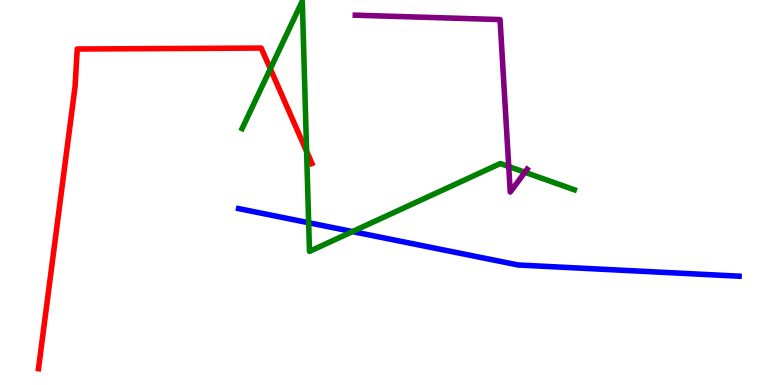[{'lines': ['blue', 'red'], 'intersections': []}, {'lines': ['green', 'red'], 'intersections': [{'x': 3.49, 'y': 8.21}, {'x': 3.96, 'y': 6.07}]}, {'lines': ['purple', 'red'], 'intersections': []}, {'lines': ['blue', 'green'], 'intersections': [{'x': 3.98, 'y': 4.21}, {'x': 4.55, 'y': 3.99}]}, {'lines': ['blue', 'purple'], 'intersections': []}, {'lines': ['green', 'purple'], 'intersections': [{'x': 6.56, 'y': 5.67}, {'x': 6.77, 'y': 5.53}]}]